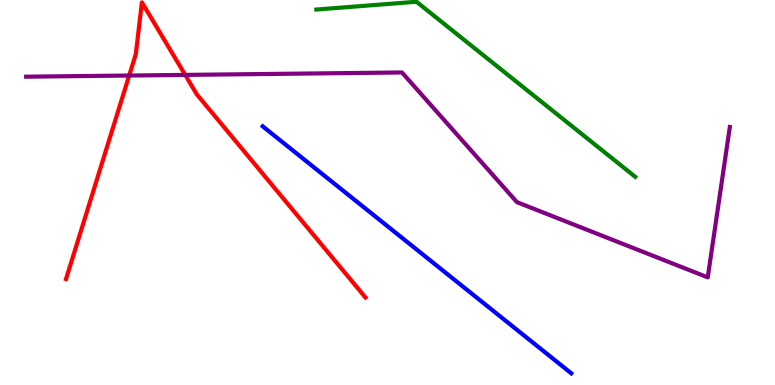[{'lines': ['blue', 'red'], 'intersections': []}, {'lines': ['green', 'red'], 'intersections': []}, {'lines': ['purple', 'red'], 'intersections': [{'x': 1.67, 'y': 8.04}, {'x': 2.39, 'y': 8.05}]}, {'lines': ['blue', 'green'], 'intersections': []}, {'lines': ['blue', 'purple'], 'intersections': []}, {'lines': ['green', 'purple'], 'intersections': []}]